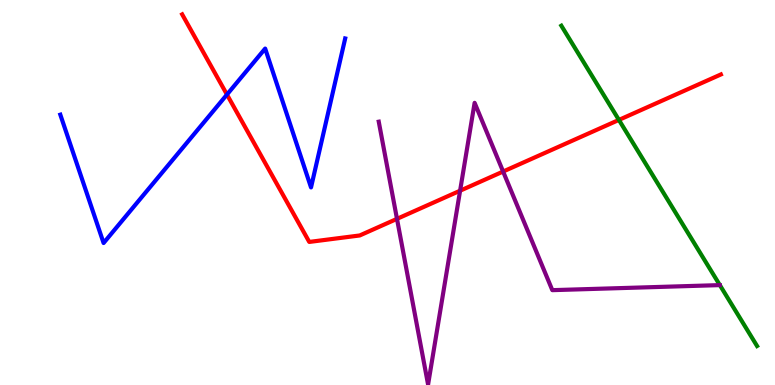[{'lines': ['blue', 'red'], 'intersections': [{'x': 2.93, 'y': 7.54}]}, {'lines': ['green', 'red'], 'intersections': [{'x': 7.99, 'y': 6.89}]}, {'lines': ['purple', 'red'], 'intersections': [{'x': 5.12, 'y': 4.32}, {'x': 5.94, 'y': 5.05}, {'x': 6.49, 'y': 5.54}]}, {'lines': ['blue', 'green'], 'intersections': []}, {'lines': ['blue', 'purple'], 'intersections': []}, {'lines': ['green', 'purple'], 'intersections': []}]